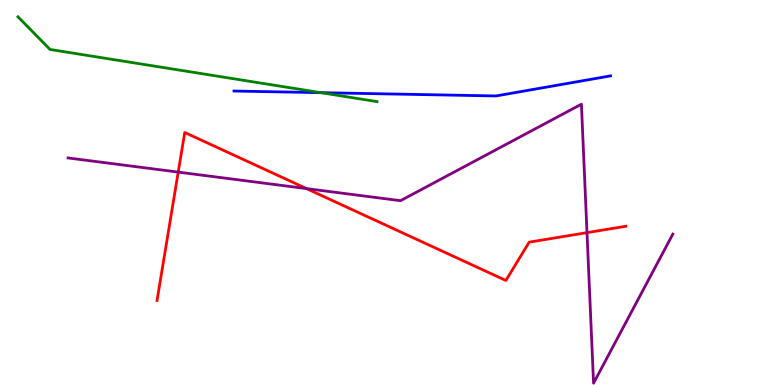[{'lines': ['blue', 'red'], 'intersections': []}, {'lines': ['green', 'red'], 'intersections': []}, {'lines': ['purple', 'red'], 'intersections': [{'x': 2.3, 'y': 5.53}, {'x': 3.95, 'y': 5.1}, {'x': 7.57, 'y': 3.96}]}, {'lines': ['blue', 'green'], 'intersections': [{'x': 4.14, 'y': 7.59}]}, {'lines': ['blue', 'purple'], 'intersections': []}, {'lines': ['green', 'purple'], 'intersections': []}]